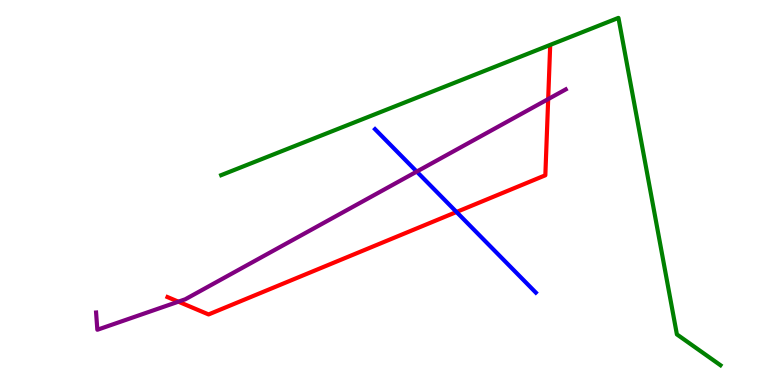[{'lines': ['blue', 'red'], 'intersections': [{'x': 5.89, 'y': 4.49}]}, {'lines': ['green', 'red'], 'intersections': []}, {'lines': ['purple', 'red'], 'intersections': [{'x': 2.3, 'y': 2.16}, {'x': 7.07, 'y': 7.43}]}, {'lines': ['blue', 'green'], 'intersections': []}, {'lines': ['blue', 'purple'], 'intersections': [{'x': 5.38, 'y': 5.54}]}, {'lines': ['green', 'purple'], 'intersections': []}]